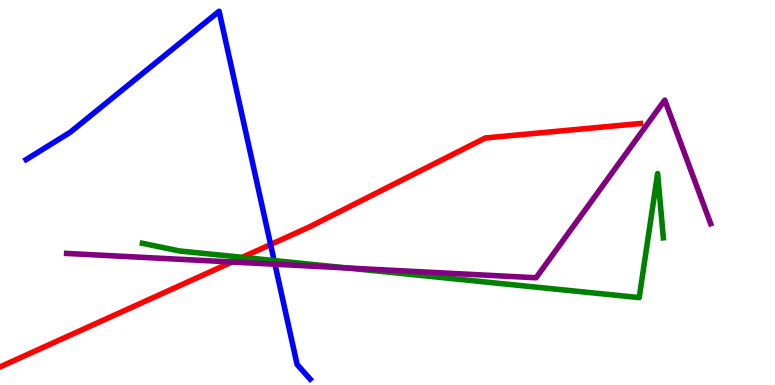[{'lines': ['blue', 'red'], 'intersections': [{'x': 3.49, 'y': 3.65}]}, {'lines': ['green', 'red'], 'intersections': [{'x': 3.13, 'y': 3.32}]}, {'lines': ['purple', 'red'], 'intersections': [{'x': 2.99, 'y': 3.19}]}, {'lines': ['blue', 'green'], 'intersections': [{'x': 3.54, 'y': 3.23}]}, {'lines': ['blue', 'purple'], 'intersections': [{'x': 3.55, 'y': 3.14}]}, {'lines': ['green', 'purple'], 'intersections': [{'x': 4.48, 'y': 3.04}]}]